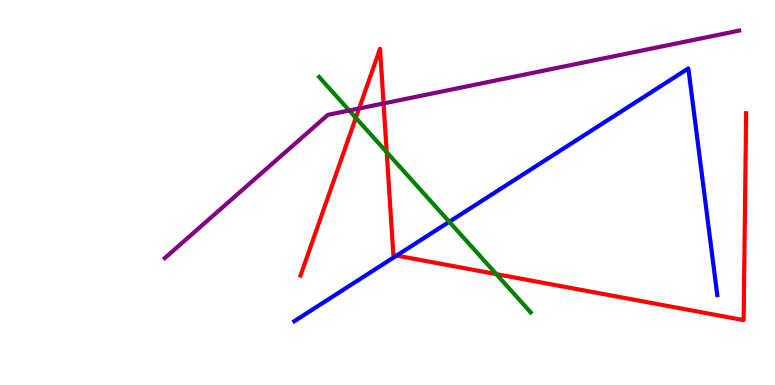[{'lines': ['blue', 'red'], 'intersections': [{'x': 5.12, 'y': 3.36}]}, {'lines': ['green', 'red'], 'intersections': [{'x': 4.59, 'y': 6.94}, {'x': 4.99, 'y': 6.05}, {'x': 6.4, 'y': 2.88}]}, {'lines': ['purple', 'red'], 'intersections': [{'x': 4.63, 'y': 7.18}, {'x': 4.95, 'y': 7.31}]}, {'lines': ['blue', 'green'], 'intersections': [{'x': 5.8, 'y': 4.24}]}, {'lines': ['blue', 'purple'], 'intersections': []}, {'lines': ['green', 'purple'], 'intersections': [{'x': 4.51, 'y': 7.13}]}]